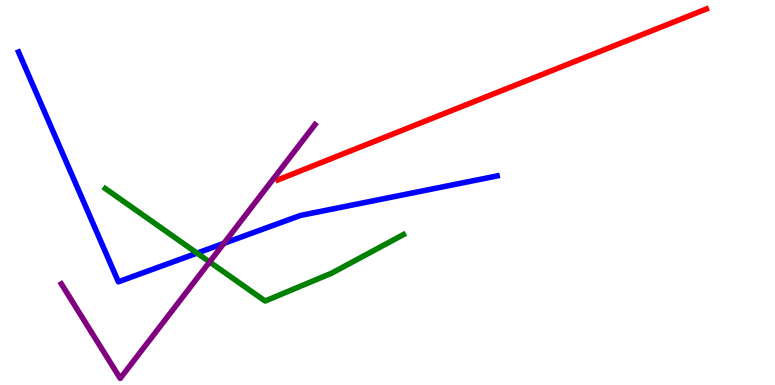[{'lines': ['blue', 'red'], 'intersections': []}, {'lines': ['green', 'red'], 'intersections': []}, {'lines': ['purple', 'red'], 'intersections': []}, {'lines': ['blue', 'green'], 'intersections': [{'x': 2.54, 'y': 3.43}]}, {'lines': ['blue', 'purple'], 'intersections': [{'x': 2.89, 'y': 3.68}]}, {'lines': ['green', 'purple'], 'intersections': [{'x': 2.7, 'y': 3.2}]}]